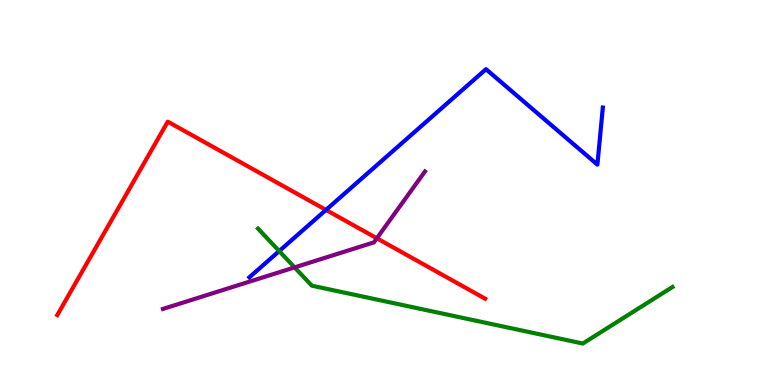[{'lines': ['blue', 'red'], 'intersections': [{'x': 4.21, 'y': 4.55}]}, {'lines': ['green', 'red'], 'intersections': []}, {'lines': ['purple', 'red'], 'intersections': [{'x': 4.86, 'y': 3.81}]}, {'lines': ['blue', 'green'], 'intersections': [{'x': 3.6, 'y': 3.48}]}, {'lines': ['blue', 'purple'], 'intersections': []}, {'lines': ['green', 'purple'], 'intersections': [{'x': 3.8, 'y': 3.05}]}]